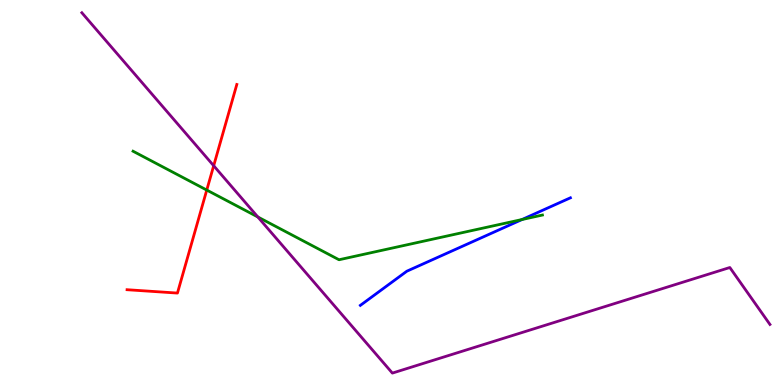[{'lines': ['blue', 'red'], 'intersections': []}, {'lines': ['green', 'red'], 'intersections': [{'x': 2.67, 'y': 5.06}]}, {'lines': ['purple', 'red'], 'intersections': [{'x': 2.76, 'y': 5.7}]}, {'lines': ['blue', 'green'], 'intersections': [{'x': 6.74, 'y': 4.3}]}, {'lines': ['blue', 'purple'], 'intersections': []}, {'lines': ['green', 'purple'], 'intersections': [{'x': 3.33, 'y': 4.36}]}]